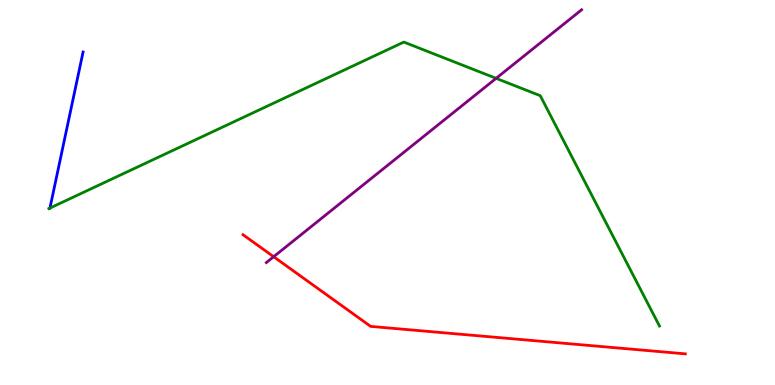[{'lines': ['blue', 'red'], 'intersections': []}, {'lines': ['green', 'red'], 'intersections': []}, {'lines': ['purple', 'red'], 'intersections': [{'x': 3.53, 'y': 3.33}]}, {'lines': ['blue', 'green'], 'intersections': [{'x': 0.644, 'y': 4.6}]}, {'lines': ['blue', 'purple'], 'intersections': []}, {'lines': ['green', 'purple'], 'intersections': [{'x': 6.4, 'y': 7.97}]}]